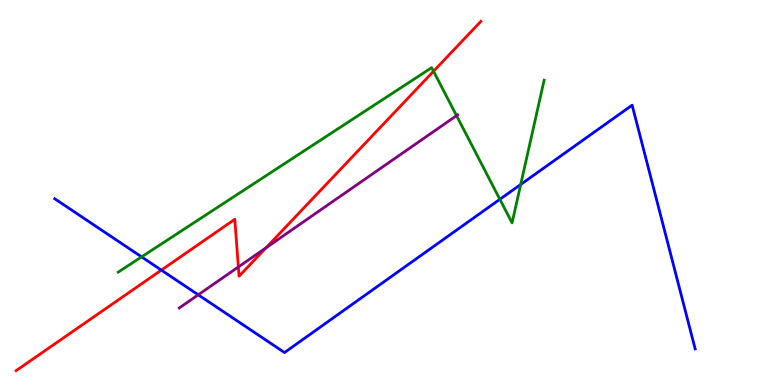[{'lines': ['blue', 'red'], 'intersections': [{'x': 2.08, 'y': 2.98}]}, {'lines': ['green', 'red'], 'intersections': [{'x': 5.59, 'y': 8.15}]}, {'lines': ['purple', 'red'], 'intersections': [{'x': 3.08, 'y': 3.06}, {'x': 3.43, 'y': 3.56}]}, {'lines': ['blue', 'green'], 'intersections': [{'x': 1.83, 'y': 3.33}, {'x': 6.45, 'y': 4.82}, {'x': 6.72, 'y': 5.21}]}, {'lines': ['blue', 'purple'], 'intersections': [{'x': 2.56, 'y': 2.34}]}, {'lines': ['green', 'purple'], 'intersections': [{'x': 5.89, 'y': 7.0}]}]